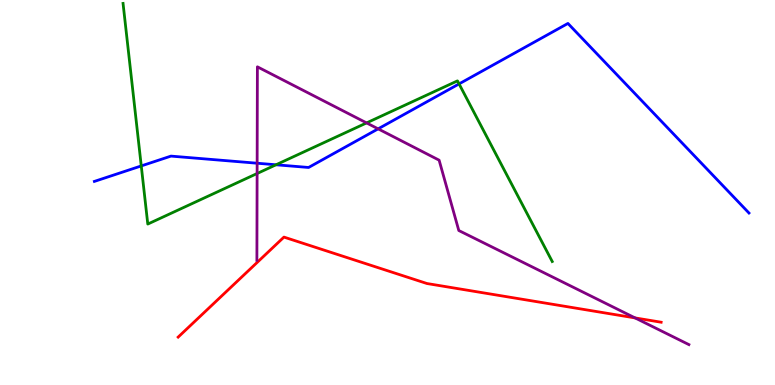[{'lines': ['blue', 'red'], 'intersections': []}, {'lines': ['green', 'red'], 'intersections': []}, {'lines': ['purple', 'red'], 'intersections': [{'x': 8.19, 'y': 1.74}]}, {'lines': ['blue', 'green'], 'intersections': [{'x': 1.82, 'y': 5.69}, {'x': 3.56, 'y': 5.72}, {'x': 5.92, 'y': 7.82}]}, {'lines': ['blue', 'purple'], 'intersections': [{'x': 3.32, 'y': 5.76}, {'x': 4.88, 'y': 6.65}]}, {'lines': ['green', 'purple'], 'intersections': [{'x': 3.32, 'y': 5.49}, {'x': 4.73, 'y': 6.81}]}]